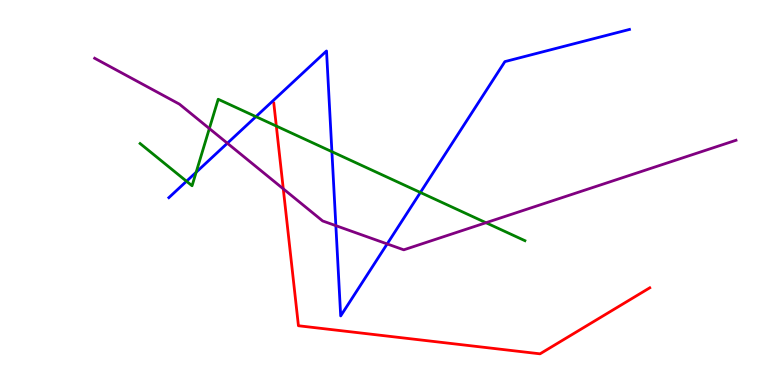[{'lines': ['blue', 'red'], 'intersections': []}, {'lines': ['green', 'red'], 'intersections': [{'x': 3.57, 'y': 6.73}]}, {'lines': ['purple', 'red'], 'intersections': [{'x': 3.66, 'y': 5.1}]}, {'lines': ['blue', 'green'], 'intersections': [{'x': 2.41, 'y': 5.29}, {'x': 2.53, 'y': 5.53}, {'x': 3.3, 'y': 6.97}, {'x': 4.28, 'y': 6.06}, {'x': 5.42, 'y': 5.0}]}, {'lines': ['blue', 'purple'], 'intersections': [{'x': 2.93, 'y': 6.28}, {'x': 4.33, 'y': 4.14}, {'x': 5.0, 'y': 3.66}]}, {'lines': ['green', 'purple'], 'intersections': [{'x': 2.7, 'y': 6.66}, {'x': 6.27, 'y': 4.22}]}]